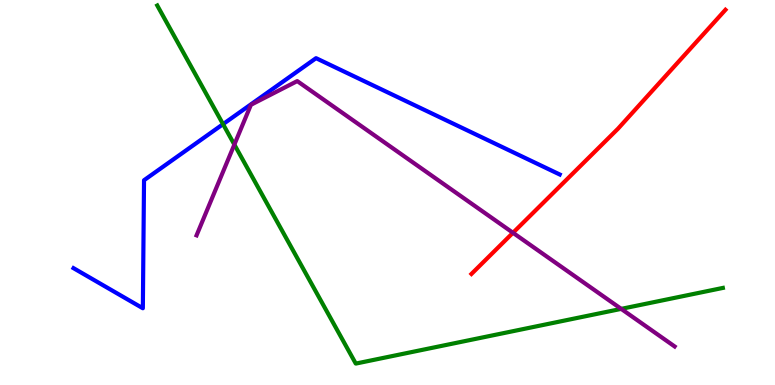[{'lines': ['blue', 'red'], 'intersections': []}, {'lines': ['green', 'red'], 'intersections': []}, {'lines': ['purple', 'red'], 'intersections': [{'x': 6.62, 'y': 3.95}]}, {'lines': ['blue', 'green'], 'intersections': [{'x': 2.88, 'y': 6.78}]}, {'lines': ['blue', 'purple'], 'intersections': []}, {'lines': ['green', 'purple'], 'intersections': [{'x': 3.02, 'y': 6.24}, {'x': 8.02, 'y': 1.98}]}]